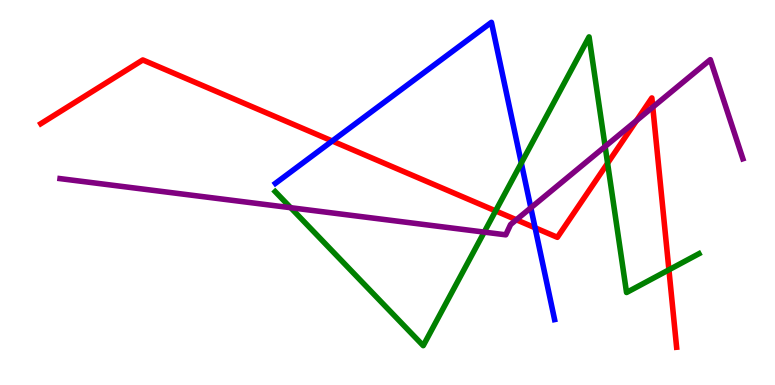[{'lines': ['blue', 'red'], 'intersections': [{'x': 4.29, 'y': 6.34}, {'x': 6.9, 'y': 4.08}]}, {'lines': ['green', 'red'], 'intersections': [{'x': 6.39, 'y': 4.52}, {'x': 7.84, 'y': 5.76}, {'x': 8.63, 'y': 2.99}]}, {'lines': ['purple', 'red'], 'intersections': [{'x': 6.66, 'y': 4.29}, {'x': 8.21, 'y': 6.87}, {'x': 8.42, 'y': 7.22}]}, {'lines': ['blue', 'green'], 'intersections': [{'x': 6.73, 'y': 5.77}]}, {'lines': ['blue', 'purple'], 'intersections': [{'x': 6.85, 'y': 4.6}]}, {'lines': ['green', 'purple'], 'intersections': [{'x': 3.75, 'y': 4.61}, {'x': 6.25, 'y': 3.97}, {'x': 7.81, 'y': 6.2}]}]